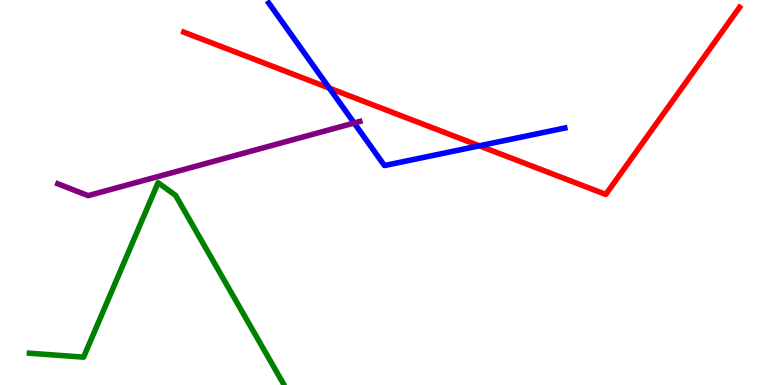[{'lines': ['blue', 'red'], 'intersections': [{'x': 4.25, 'y': 7.71}, {'x': 6.19, 'y': 6.21}]}, {'lines': ['green', 'red'], 'intersections': []}, {'lines': ['purple', 'red'], 'intersections': []}, {'lines': ['blue', 'green'], 'intersections': []}, {'lines': ['blue', 'purple'], 'intersections': [{'x': 4.57, 'y': 6.8}]}, {'lines': ['green', 'purple'], 'intersections': []}]